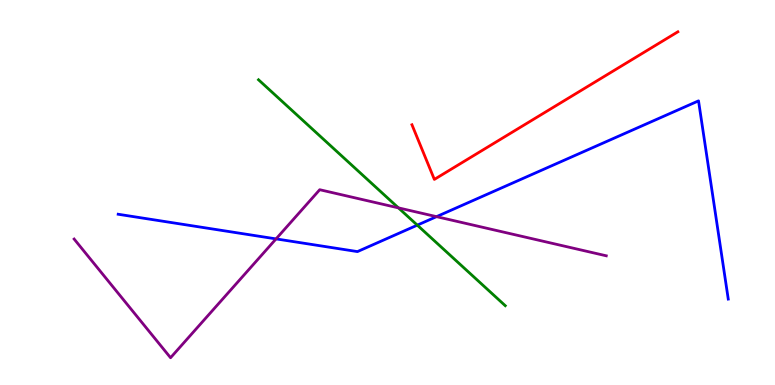[{'lines': ['blue', 'red'], 'intersections': []}, {'lines': ['green', 'red'], 'intersections': []}, {'lines': ['purple', 'red'], 'intersections': []}, {'lines': ['blue', 'green'], 'intersections': [{'x': 5.38, 'y': 4.15}]}, {'lines': ['blue', 'purple'], 'intersections': [{'x': 3.56, 'y': 3.8}, {'x': 5.63, 'y': 4.37}]}, {'lines': ['green', 'purple'], 'intersections': [{'x': 5.14, 'y': 4.6}]}]